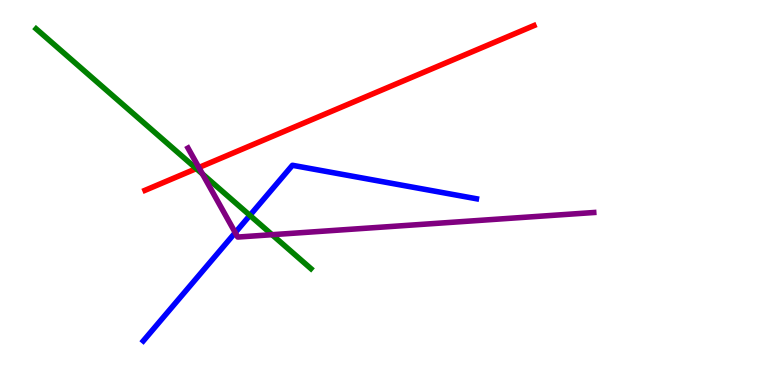[{'lines': ['blue', 'red'], 'intersections': []}, {'lines': ['green', 'red'], 'intersections': [{'x': 2.53, 'y': 5.62}]}, {'lines': ['purple', 'red'], 'intersections': [{'x': 2.57, 'y': 5.65}]}, {'lines': ['blue', 'green'], 'intersections': [{'x': 3.22, 'y': 4.41}]}, {'lines': ['blue', 'purple'], 'intersections': [{'x': 3.04, 'y': 3.96}]}, {'lines': ['green', 'purple'], 'intersections': [{'x': 2.61, 'y': 5.48}, {'x': 3.51, 'y': 3.9}]}]